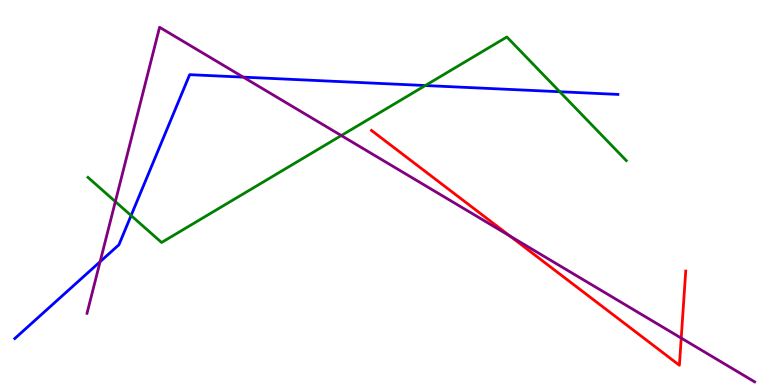[{'lines': ['blue', 'red'], 'intersections': []}, {'lines': ['green', 'red'], 'intersections': []}, {'lines': ['purple', 'red'], 'intersections': [{'x': 6.58, 'y': 3.87}, {'x': 8.79, 'y': 1.22}]}, {'lines': ['blue', 'green'], 'intersections': [{'x': 1.69, 'y': 4.4}, {'x': 5.49, 'y': 7.78}, {'x': 7.22, 'y': 7.62}]}, {'lines': ['blue', 'purple'], 'intersections': [{'x': 1.29, 'y': 3.2}, {'x': 3.14, 'y': 8.0}]}, {'lines': ['green', 'purple'], 'intersections': [{'x': 1.49, 'y': 4.76}, {'x': 4.4, 'y': 6.48}]}]